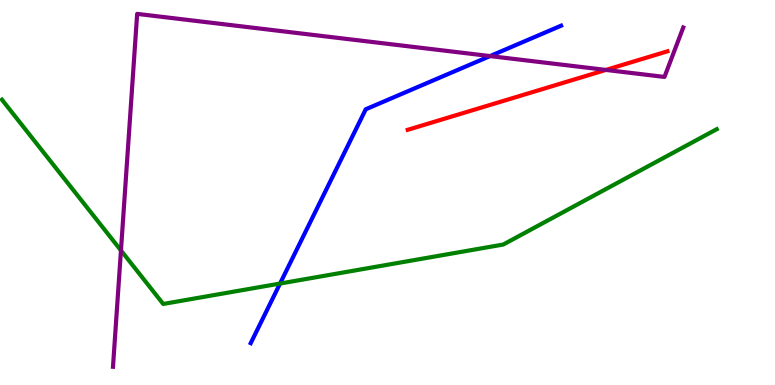[{'lines': ['blue', 'red'], 'intersections': []}, {'lines': ['green', 'red'], 'intersections': []}, {'lines': ['purple', 'red'], 'intersections': [{'x': 7.82, 'y': 8.18}]}, {'lines': ['blue', 'green'], 'intersections': [{'x': 3.61, 'y': 2.64}]}, {'lines': ['blue', 'purple'], 'intersections': [{'x': 6.32, 'y': 8.54}]}, {'lines': ['green', 'purple'], 'intersections': [{'x': 1.56, 'y': 3.5}]}]